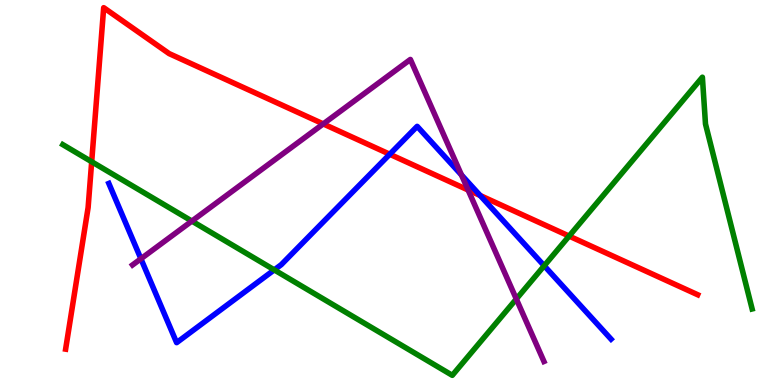[{'lines': ['blue', 'red'], 'intersections': [{'x': 5.03, 'y': 5.99}, {'x': 6.2, 'y': 4.92}]}, {'lines': ['green', 'red'], 'intersections': [{'x': 1.18, 'y': 5.8}, {'x': 7.34, 'y': 3.87}]}, {'lines': ['purple', 'red'], 'intersections': [{'x': 4.17, 'y': 6.78}, {'x': 6.04, 'y': 5.06}]}, {'lines': ['blue', 'green'], 'intersections': [{'x': 3.54, 'y': 2.99}, {'x': 7.02, 'y': 3.1}]}, {'lines': ['blue', 'purple'], 'intersections': [{'x': 1.82, 'y': 3.28}, {'x': 5.95, 'y': 5.46}]}, {'lines': ['green', 'purple'], 'intersections': [{'x': 2.48, 'y': 4.26}, {'x': 6.66, 'y': 2.23}]}]